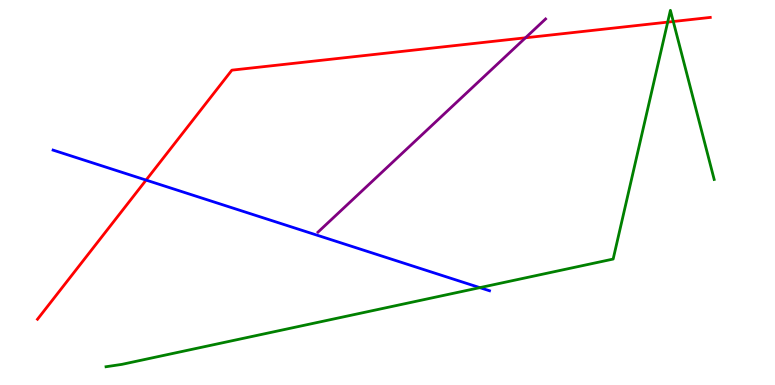[{'lines': ['blue', 'red'], 'intersections': [{'x': 1.88, 'y': 5.32}]}, {'lines': ['green', 'red'], 'intersections': [{'x': 8.62, 'y': 9.43}, {'x': 8.69, 'y': 9.44}]}, {'lines': ['purple', 'red'], 'intersections': [{'x': 6.78, 'y': 9.02}]}, {'lines': ['blue', 'green'], 'intersections': [{'x': 6.19, 'y': 2.53}]}, {'lines': ['blue', 'purple'], 'intersections': []}, {'lines': ['green', 'purple'], 'intersections': []}]